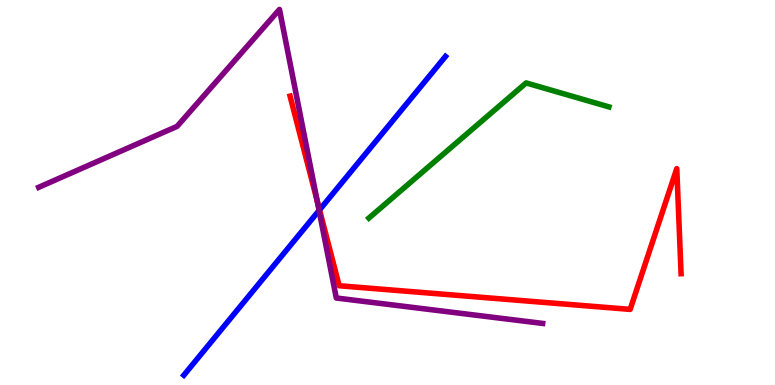[{'lines': ['blue', 'red'], 'intersections': [{'x': 4.12, 'y': 4.55}]}, {'lines': ['green', 'red'], 'intersections': []}, {'lines': ['purple', 'red'], 'intersections': [{'x': 4.09, 'y': 4.79}]}, {'lines': ['blue', 'green'], 'intersections': []}, {'lines': ['blue', 'purple'], 'intersections': [{'x': 4.12, 'y': 4.53}]}, {'lines': ['green', 'purple'], 'intersections': []}]